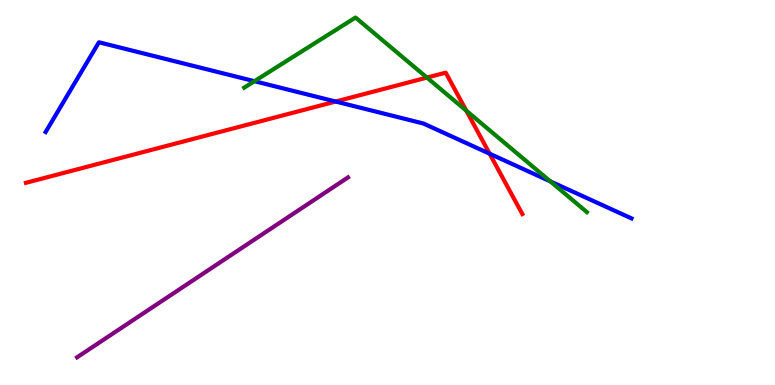[{'lines': ['blue', 'red'], 'intersections': [{'x': 4.33, 'y': 7.36}, {'x': 6.32, 'y': 6.01}]}, {'lines': ['green', 'red'], 'intersections': [{'x': 5.51, 'y': 7.98}, {'x': 6.02, 'y': 7.12}]}, {'lines': ['purple', 'red'], 'intersections': []}, {'lines': ['blue', 'green'], 'intersections': [{'x': 3.28, 'y': 7.89}, {'x': 7.1, 'y': 5.29}]}, {'lines': ['blue', 'purple'], 'intersections': []}, {'lines': ['green', 'purple'], 'intersections': []}]